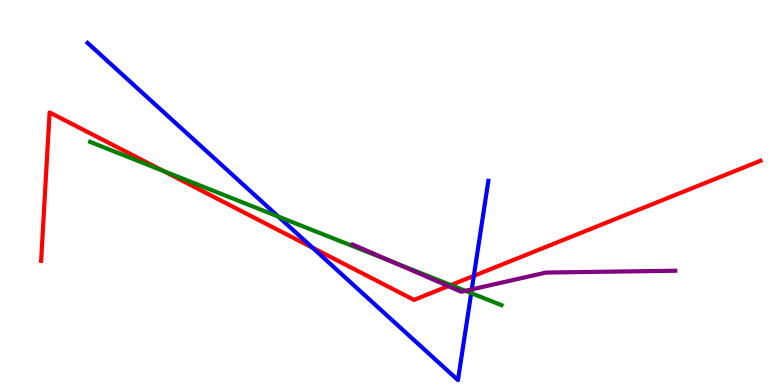[{'lines': ['blue', 'red'], 'intersections': [{'x': 4.03, 'y': 3.57}, {'x': 6.11, 'y': 2.83}]}, {'lines': ['green', 'red'], 'intersections': [{'x': 2.11, 'y': 5.56}, {'x': 5.82, 'y': 2.6}]}, {'lines': ['purple', 'red'], 'intersections': [{'x': 5.78, 'y': 2.57}]}, {'lines': ['blue', 'green'], 'intersections': [{'x': 3.59, 'y': 4.37}, {'x': 6.08, 'y': 2.39}]}, {'lines': ['blue', 'purple'], 'intersections': [{'x': 6.09, 'y': 2.48}]}, {'lines': ['green', 'purple'], 'intersections': [{'x': 5.08, 'y': 3.19}, {'x': 6.01, 'y': 2.45}]}]